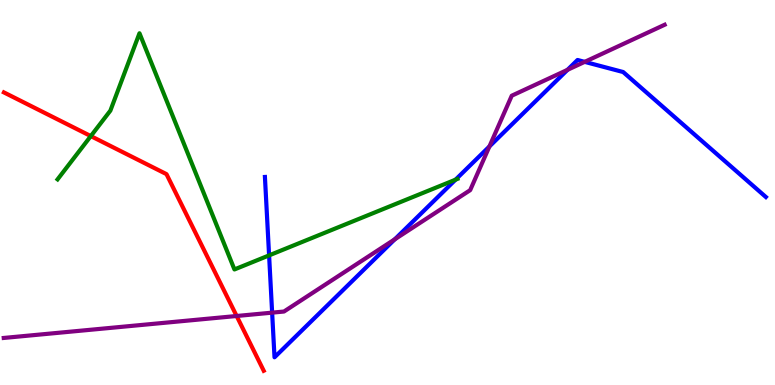[{'lines': ['blue', 'red'], 'intersections': []}, {'lines': ['green', 'red'], 'intersections': [{'x': 1.17, 'y': 6.47}]}, {'lines': ['purple', 'red'], 'intersections': [{'x': 3.05, 'y': 1.79}]}, {'lines': ['blue', 'green'], 'intersections': [{'x': 3.47, 'y': 3.37}, {'x': 5.88, 'y': 5.33}]}, {'lines': ['blue', 'purple'], 'intersections': [{'x': 3.51, 'y': 1.88}, {'x': 5.09, 'y': 3.78}, {'x': 6.32, 'y': 6.2}, {'x': 7.32, 'y': 8.19}, {'x': 7.54, 'y': 8.39}]}, {'lines': ['green', 'purple'], 'intersections': []}]